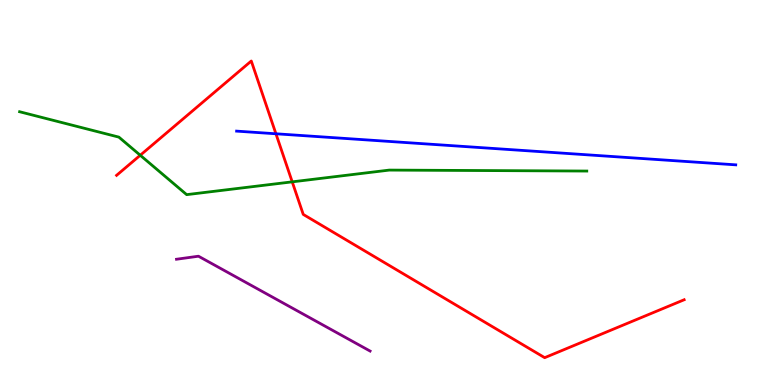[{'lines': ['blue', 'red'], 'intersections': [{'x': 3.56, 'y': 6.53}]}, {'lines': ['green', 'red'], 'intersections': [{'x': 1.81, 'y': 5.97}, {'x': 3.77, 'y': 5.28}]}, {'lines': ['purple', 'red'], 'intersections': []}, {'lines': ['blue', 'green'], 'intersections': []}, {'lines': ['blue', 'purple'], 'intersections': []}, {'lines': ['green', 'purple'], 'intersections': []}]